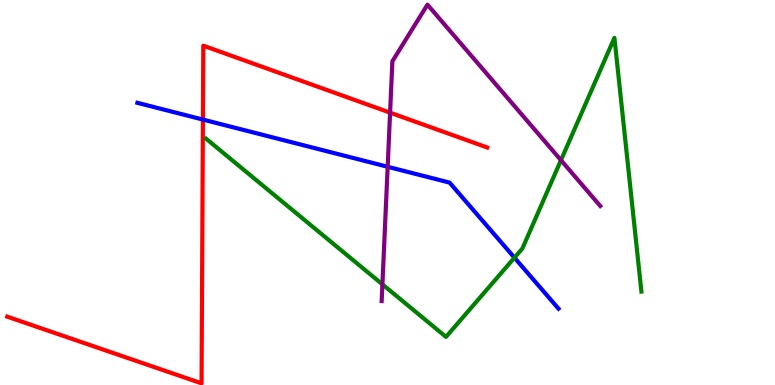[{'lines': ['blue', 'red'], 'intersections': [{'x': 2.62, 'y': 6.89}]}, {'lines': ['green', 'red'], 'intersections': []}, {'lines': ['purple', 'red'], 'intersections': [{'x': 5.03, 'y': 7.07}]}, {'lines': ['blue', 'green'], 'intersections': [{'x': 6.64, 'y': 3.31}]}, {'lines': ['blue', 'purple'], 'intersections': [{'x': 5.0, 'y': 5.67}]}, {'lines': ['green', 'purple'], 'intersections': [{'x': 4.93, 'y': 2.61}, {'x': 7.24, 'y': 5.84}]}]